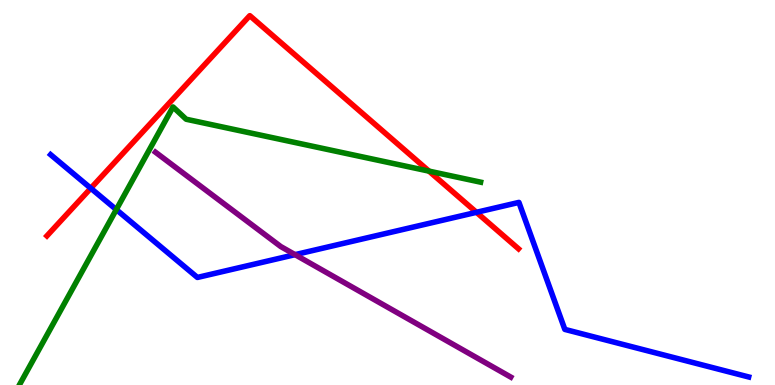[{'lines': ['blue', 'red'], 'intersections': [{'x': 1.17, 'y': 5.11}, {'x': 6.15, 'y': 4.49}]}, {'lines': ['green', 'red'], 'intersections': [{'x': 5.54, 'y': 5.56}]}, {'lines': ['purple', 'red'], 'intersections': []}, {'lines': ['blue', 'green'], 'intersections': [{'x': 1.5, 'y': 4.56}]}, {'lines': ['blue', 'purple'], 'intersections': [{'x': 3.81, 'y': 3.39}]}, {'lines': ['green', 'purple'], 'intersections': []}]